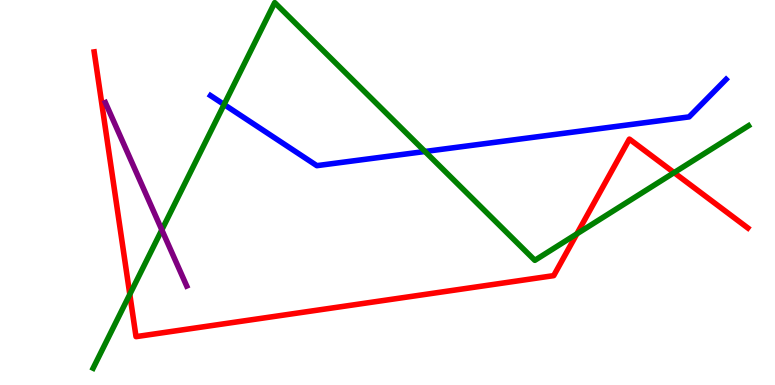[{'lines': ['blue', 'red'], 'intersections': []}, {'lines': ['green', 'red'], 'intersections': [{'x': 1.67, 'y': 2.35}, {'x': 7.44, 'y': 3.93}, {'x': 8.7, 'y': 5.52}]}, {'lines': ['purple', 'red'], 'intersections': []}, {'lines': ['blue', 'green'], 'intersections': [{'x': 2.89, 'y': 7.29}, {'x': 5.48, 'y': 6.07}]}, {'lines': ['blue', 'purple'], 'intersections': []}, {'lines': ['green', 'purple'], 'intersections': [{'x': 2.09, 'y': 4.03}]}]